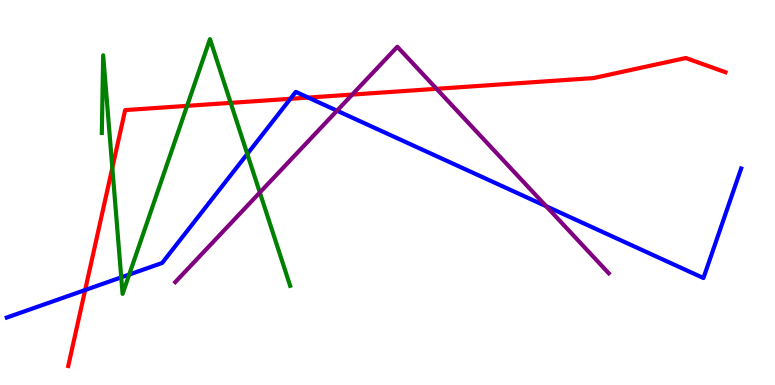[{'lines': ['blue', 'red'], 'intersections': [{'x': 1.1, 'y': 2.47}, {'x': 3.75, 'y': 7.43}, {'x': 3.98, 'y': 7.47}]}, {'lines': ['green', 'red'], 'intersections': [{'x': 1.45, 'y': 5.64}, {'x': 2.41, 'y': 7.25}, {'x': 2.98, 'y': 7.33}]}, {'lines': ['purple', 'red'], 'intersections': [{'x': 4.55, 'y': 7.54}, {'x': 5.63, 'y': 7.69}]}, {'lines': ['blue', 'green'], 'intersections': [{'x': 1.56, 'y': 2.8}, {'x': 1.67, 'y': 2.87}, {'x': 3.19, 'y': 6.0}]}, {'lines': ['blue', 'purple'], 'intersections': [{'x': 4.35, 'y': 7.12}, {'x': 7.05, 'y': 4.64}]}, {'lines': ['green', 'purple'], 'intersections': [{'x': 3.35, 'y': 5.0}]}]